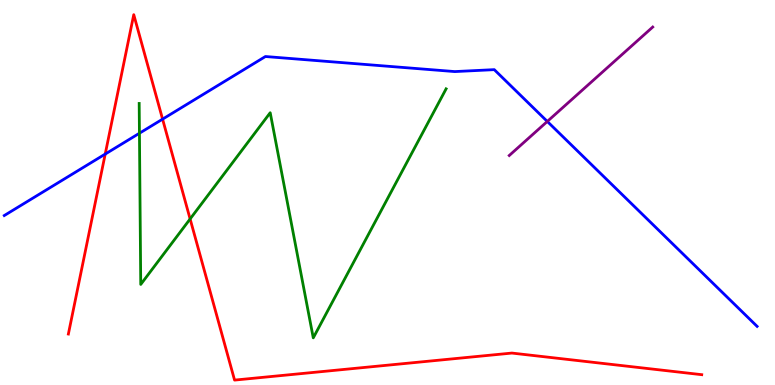[{'lines': ['blue', 'red'], 'intersections': [{'x': 1.36, 'y': 6.0}, {'x': 2.1, 'y': 6.91}]}, {'lines': ['green', 'red'], 'intersections': [{'x': 2.45, 'y': 4.31}]}, {'lines': ['purple', 'red'], 'intersections': []}, {'lines': ['blue', 'green'], 'intersections': [{'x': 1.8, 'y': 6.54}]}, {'lines': ['blue', 'purple'], 'intersections': [{'x': 7.06, 'y': 6.85}]}, {'lines': ['green', 'purple'], 'intersections': []}]